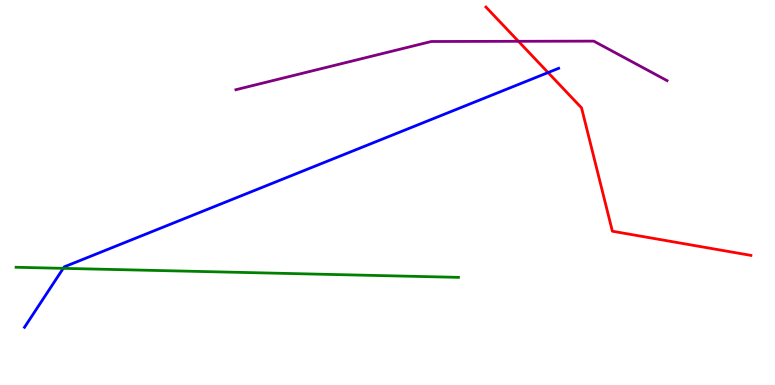[{'lines': ['blue', 'red'], 'intersections': [{'x': 7.07, 'y': 8.12}]}, {'lines': ['green', 'red'], 'intersections': []}, {'lines': ['purple', 'red'], 'intersections': [{'x': 6.69, 'y': 8.93}]}, {'lines': ['blue', 'green'], 'intersections': [{'x': 0.816, 'y': 3.03}]}, {'lines': ['blue', 'purple'], 'intersections': []}, {'lines': ['green', 'purple'], 'intersections': []}]